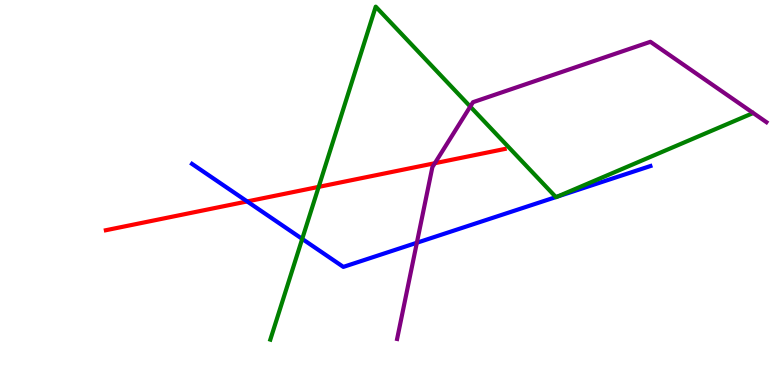[{'lines': ['blue', 'red'], 'intersections': [{'x': 3.19, 'y': 4.77}]}, {'lines': ['green', 'red'], 'intersections': [{'x': 4.11, 'y': 5.15}]}, {'lines': ['purple', 'red'], 'intersections': [{'x': 5.61, 'y': 5.76}]}, {'lines': ['blue', 'green'], 'intersections': [{'x': 3.9, 'y': 3.79}, {'x': 7.17, 'y': 4.88}, {'x': 7.19, 'y': 4.89}]}, {'lines': ['blue', 'purple'], 'intersections': [{'x': 5.38, 'y': 3.69}]}, {'lines': ['green', 'purple'], 'intersections': [{'x': 6.07, 'y': 7.23}]}]